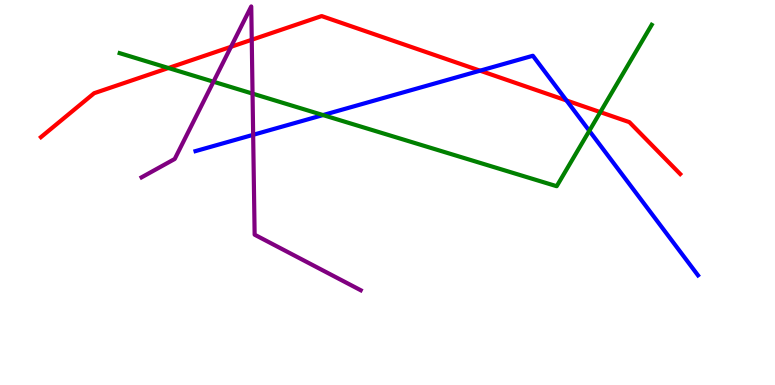[{'lines': ['blue', 'red'], 'intersections': [{'x': 6.19, 'y': 8.16}, {'x': 7.31, 'y': 7.39}]}, {'lines': ['green', 'red'], 'intersections': [{'x': 2.17, 'y': 8.23}, {'x': 7.75, 'y': 7.09}]}, {'lines': ['purple', 'red'], 'intersections': [{'x': 2.98, 'y': 8.78}, {'x': 3.25, 'y': 8.97}]}, {'lines': ['blue', 'green'], 'intersections': [{'x': 4.17, 'y': 7.01}, {'x': 7.6, 'y': 6.6}]}, {'lines': ['blue', 'purple'], 'intersections': [{'x': 3.27, 'y': 6.5}]}, {'lines': ['green', 'purple'], 'intersections': [{'x': 2.75, 'y': 7.88}, {'x': 3.26, 'y': 7.57}]}]